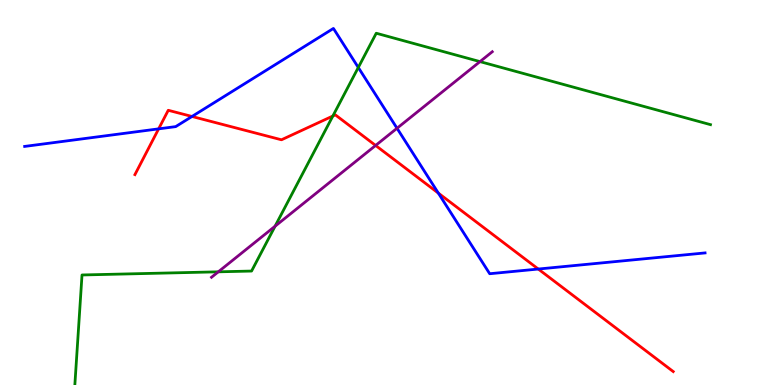[{'lines': ['blue', 'red'], 'intersections': [{'x': 2.05, 'y': 6.65}, {'x': 2.48, 'y': 6.97}, {'x': 5.66, 'y': 4.98}, {'x': 6.95, 'y': 3.01}]}, {'lines': ['green', 'red'], 'intersections': [{'x': 4.29, 'y': 6.99}]}, {'lines': ['purple', 'red'], 'intersections': [{'x': 4.85, 'y': 6.22}]}, {'lines': ['blue', 'green'], 'intersections': [{'x': 4.62, 'y': 8.25}]}, {'lines': ['blue', 'purple'], 'intersections': [{'x': 5.12, 'y': 6.67}]}, {'lines': ['green', 'purple'], 'intersections': [{'x': 2.82, 'y': 2.94}, {'x': 3.55, 'y': 4.12}, {'x': 6.19, 'y': 8.4}]}]